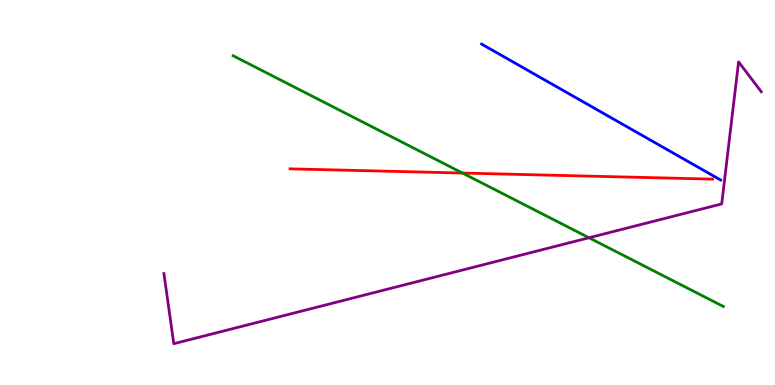[{'lines': ['blue', 'red'], 'intersections': []}, {'lines': ['green', 'red'], 'intersections': [{'x': 5.97, 'y': 5.51}]}, {'lines': ['purple', 'red'], 'intersections': []}, {'lines': ['blue', 'green'], 'intersections': []}, {'lines': ['blue', 'purple'], 'intersections': []}, {'lines': ['green', 'purple'], 'intersections': [{'x': 7.6, 'y': 3.82}]}]